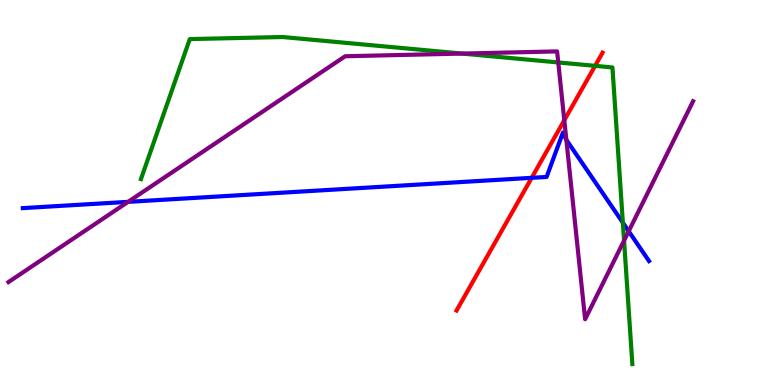[{'lines': ['blue', 'red'], 'intersections': [{'x': 6.86, 'y': 5.38}]}, {'lines': ['green', 'red'], 'intersections': [{'x': 7.68, 'y': 8.29}]}, {'lines': ['purple', 'red'], 'intersections': [{'x': 7.28, 'y': 6.88}]}, {'lines': ['blue', 'green'], 'intersections': [{'x': 8.04, 'y': 4.22}]}, {'lines': ['blue', 'purple'], 'intersections': [{'x': 1.65, 'y': 4.76}, {'x': 7.31, 'y': 6.37}, {'x': 8.11, 'y': 3.99}]}, {'lines': ['green', 'purple'], 'intersections': [{'x': 5.96, 'y': 8.61}, {'x': 7.2, 'y': 8.38}, {'x': 8.05, 'y': 3.75}]}]